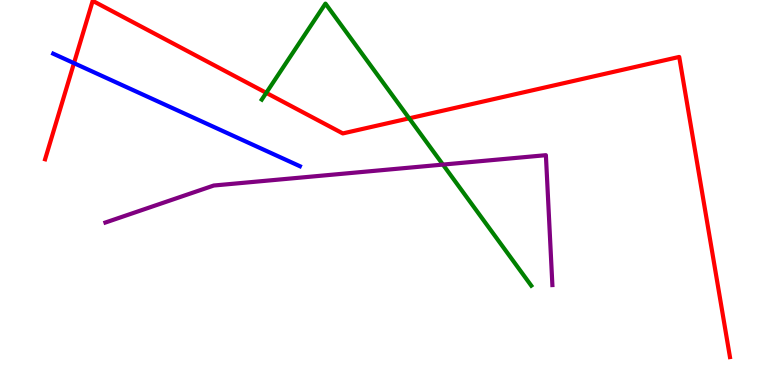[{'lines': ['blue', 'red'], 'intersections': [{'x': 0.955, 'y': 8.36}]}, {'lines': ['green', 'red'], 'intersections': [{'x': 3.44, 'y': 7.59}, {'x': 5.28, 'y': 6.93}]}, {'lines': ['purple', 'red'], 'intersections': []}, {'lines': ['blue', 'green'], 'intersections': []}, {'lines': ['blue', 'purple'], 'intersections': []}, {'lines': ['green', 'purple'], 'intersections': [{'x': 5.72, 'y': 5.73}]}]